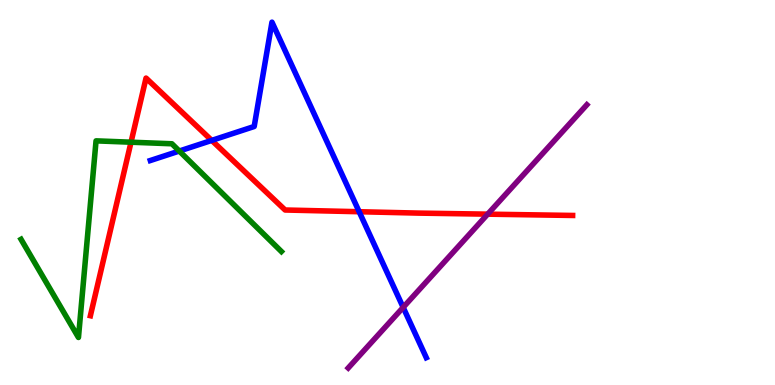[{'lines': ['blue', 'red'], 'intersections': [{'x': 2.73, 'y': 6.35}, {'x': 4.63, 'y': 4.5}]}, {'lines': ['green', 'red'], 'intersections': [{'x': 1.69, 'y': 6.31}]}, {'lines': ['purple', 'red'], 'intersections': [{'x': 6.29, 'y': 4.44}]}, {'lines': ['blue', 'green'], 'intersections': [{'x': 2.31, 'y': 6.08}]}, {'lines': ['blue', 'purple'], 'intersections': [{'x': 5.2, 'y': 2.02}]}, {'lines': ['green', 'purple'], 'intersections': []}]